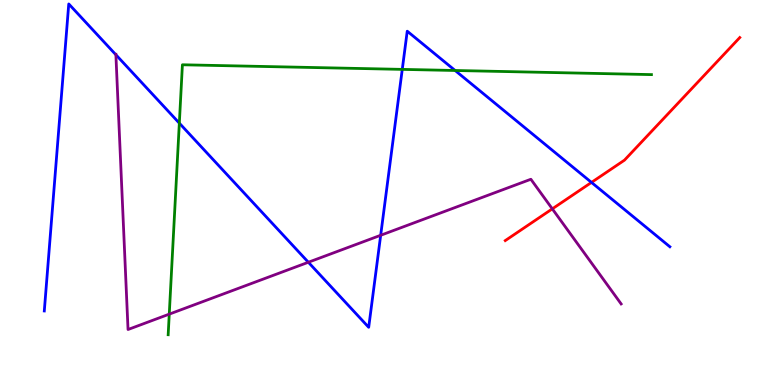[{'lines': ['blue', 'red'], 'intersections': [{'x': 7.63, 'y': 5.26}]}, {'lines': ['green', 'red'], 'intersections': []}, {'lines': ['purple', 'red'], 'intersections': [{'x': 7.13, 'y': 4.58}]}, {'lines': ['blue', 'green'], 'intersections': [{'x': 2.31, 'y': 6.8}, {'x': 5.19, 'y': 8.2}, {'x': 5.87, 'y': 8.17}]}, {'lines': ['blue', 'purple'], 'intersections': [{'x': 1.5, 'y': 8.58}, {'x': 3.98, 'y': 3.19}, {'x': 4.91, 'y': 3.89}]}, {'lines': ['green', 'purple'], 'intersections': [{'x': 2.18, 'y': 1.84}]}]